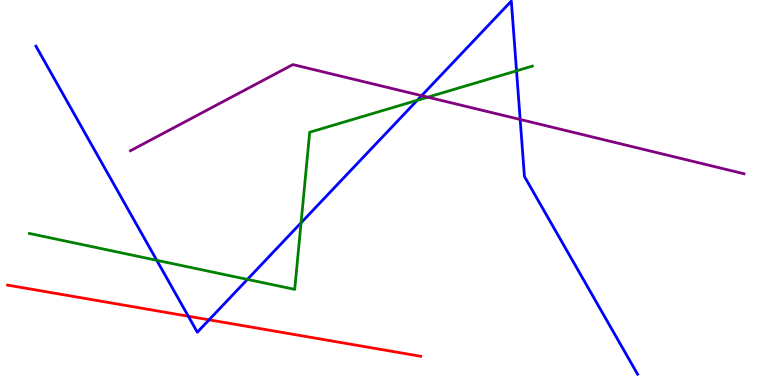[{'lines': ['blue', 'red'], 'intersections': [{'x': 2.43, 'y': 1.79}, {'x': 2.7, 'y': 1.69}]}, {'lines': ['green', 'red'], 'intersections': []}, {'lines': ['purple', 'red'], 'intersections': []}, {'lines': ['blue', 'green'], 'intersections': [{'x': 2.02, 'y': 3.24}, {'x': 3.19, 'y': 2.74}, {'x': 3.88, 'y': 4.21}, {'x': 5.38, 'y': 7.39}, {'x': 6.66, 'y': 8.16}]}, {'lines': ['blue', 'purple'], 'intersections': [{'x': 5.44, 'y': 7.52}, {'x': 6.71, 'y': 6.9}]}, {'lines': ['green', 'purple'], 'intersections': [{'x': 5.52, 'y': 7.48}]}]